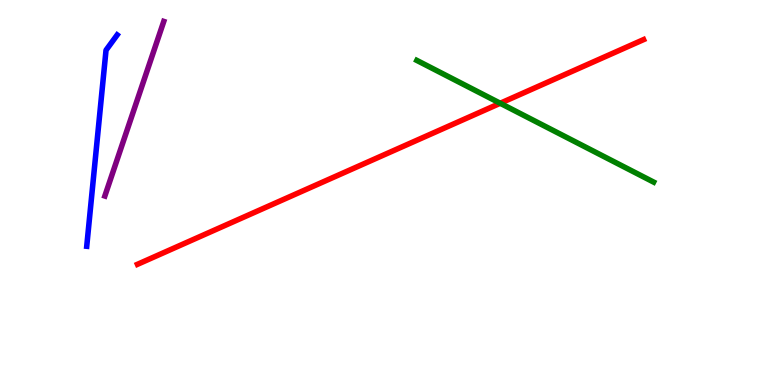[{'lines': ['blue', 'red'], 'intersections': []}, {'lines': ['green', 'red'], 'intersections': [{'x': 6.45, 'y': 7.32}]}, {'lines': ['purple', 'red'], 'intersections': []}, {'lines': ['blue', 'green'], 'intersections': []}, {'lines': ['blue', 'purple'], 'intersections': []}, {'lines': ['green', 'purple'], 'intersections': []}]